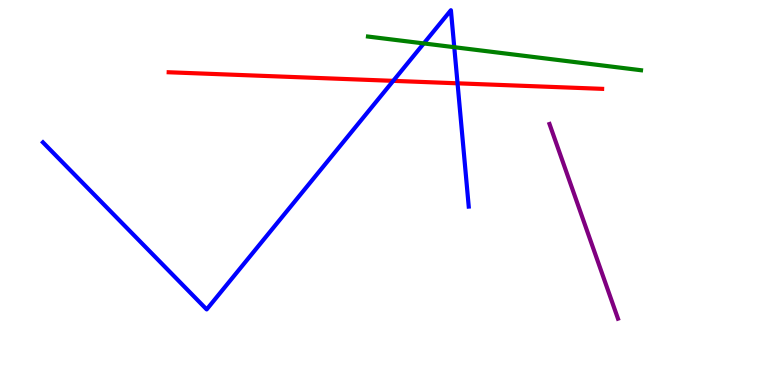[{'lines': ['blue', 'red'], 'intersections': [{'x': 5.07, 'y': 7.9}, {'x': 5.9, 'y': 7.84}]}, {'lines': ['green', 'red'], 'intersections': []}, {'lines': ['purple', 'red'], 'intersections': []}, {'lines': ['blue', 'green'], 'intersections': [{'x': 5.47, 'y': 8.87}, {'x': 5.86, 'y': 8.77}]}, {'lines': ['blue', 'purple'], 'intersections': []}, {'lines': ['green', 'purple'], 'intersections': []}]